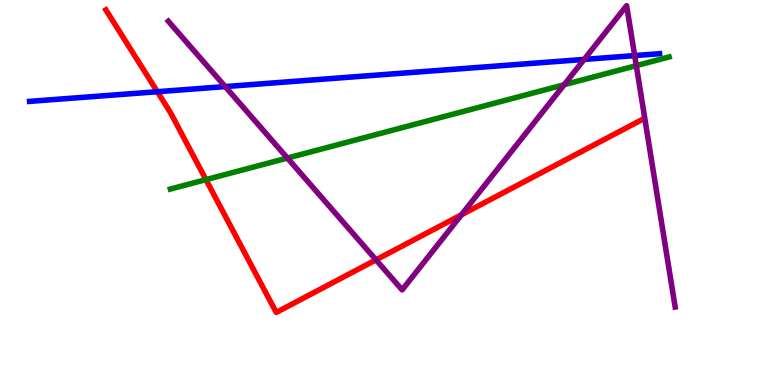[{'lines': ['blue', 'red'], 'intersections': [{'x': 2.03, 'y': 7.62}]}, {'lines': ['green', 'red'], 'intersections': [{'x': 2.66, 'y': 5.33}]}, {'lines': ['purple', 'red'], 'intersections': [{'x': 4.85, 'y': 3.25}, {'x': 5.95, 'y': 4.42}]}, {'lines': ['blue', 'green'], 'intersections': []}, {'lines': ['blue', 'purple'], 'intersections': [{'x': 2.91, 'y': 7.75}, {'x': 7.54, 'y': 8.46}, {'x': 8.19, 'y': 8.56}]}, {'lines': ['green', 'purple'], 'intersections': [{'x': 3.71, 'y': 5.89}, {'x': 7.28, 'y': 7.8}, {'x': 8.21, 'y': 8.3}]}]